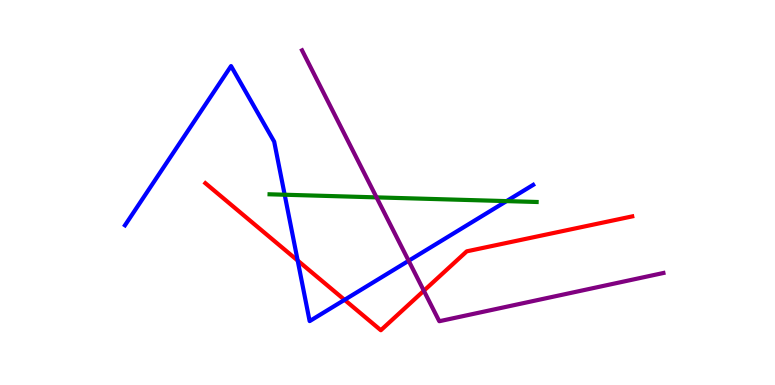[{'lines': ['blue', 'red'], 'intersections': [{'x': 3.84, 'y': 3.23}, {'x': 4.45, 'y': 2.21}]}, {'lines': ['green', 'red'], 'intersections': []}, {'lines': ['purple', 'red'], 'intersections': [{'x': 5.47, 'y': 2.45}]}, {'lines': ['blue', 'green'], 'intersections': [{'x': 3.67, 'y': 4.94}, {'x': 6.54, 'y': 4.78}]}, {'lines': ['blue', 'purple'], 'intersections': [{'x': 5.27, 'y': 3.23}]}, {'lines': ['green', 'purple'], 'intersections': [{'x': 4.86, 'y': 4.87}]}]